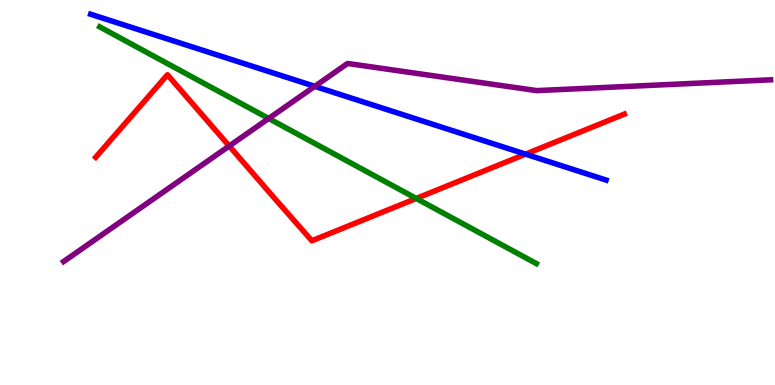[{'lines': ['blue', 'red'], 'intersections': [{'x': 6.78, 'y': 6.0}]}, {'lines': ['green', 'red'], 'intersections': [{'x': 5.37, 'y': 4.85}]}, {'lines': ['purple', 'red'], 'intersections': [{'x': 2.96, 'y': 6.21}]}, {'lines': ['blue', 'green'], 'intersections': []}, {'lines': ['blue', 'purple'], 'intersections': [{'x': 4.06, 'y': 7.76}]}, {'lines': ['green', 'purple'], 'intersections': [{'x': 3.47, 'y': 6.92}]}]